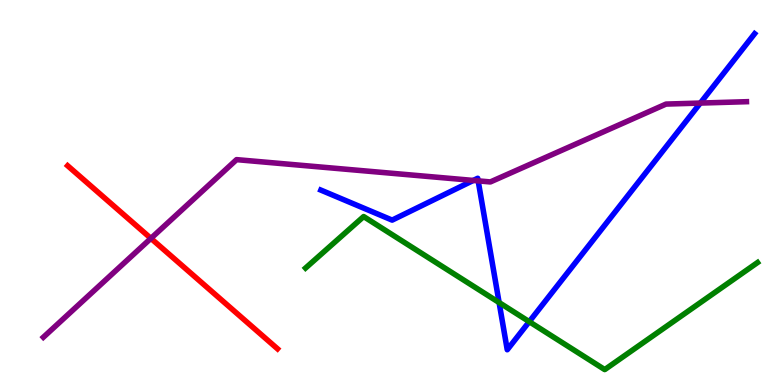[{'lines': ['blue', 'red'], 'intersections': []}, {'lines': ['green', 'red'], 'intersections': []}, {'lines': ['purple', 'red'], 'intersections': [{'x': 1.95, 'y': 3.81}]}, {'lines': ['blue', 'green'], 'intersections': [{'x': 6.44, 'y': 2.14}, {'x': 6.83, 'y': 1.64}]}, {'lines': ['blue', 'purple'], 'intersections': [{'x': 6.11, 'y': 5.31}, {'x': 6.17, 'y': 5.3}, {'x': 9.04, 'y': 7.32}]}, {'lines': ['green', 'purple'], 'intersections': []}]